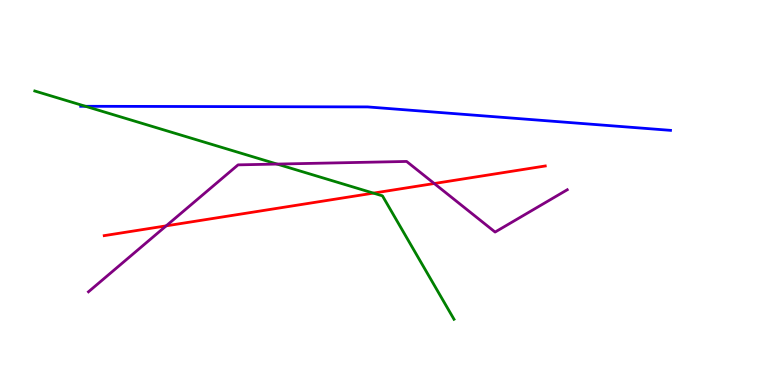[{'lines': ['blue', 'red'], 'intersections': []}, {'lines': ['green', 'red'], 'intersections': [{'x': 4.82, 'y': 4.98}]}, {'lines': ['purple', 'red'], 'intersections': [{'x': 2.14, 'y': 4.13}, {'x': 5.6, 'y': 5.23}]}, {'lines': ['blue', 'green'], 'intersections': [{'x': 1.1, 'y': 7.24}]}, {'lines': ['blue', 'purple'], 'intersections': []}, {'lines': ['green', 'purple'], 'intersections': [{'x': 3.58, 'y': 5.74}]}]